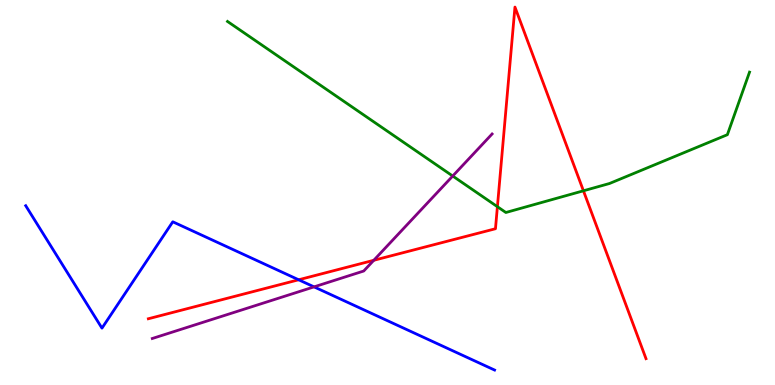[{'lines': ['blue', 'red'], 'intersections': [{'x': 3.85, 'y': 2.73}]}, {'lines': ['green', 'red'], 'intersections': [{'x': 6.42, 'y': 4.63}, {'x': 7.53, 'y': 5.04}]}, {'lines': ['purple', 'red'], 'intersections': [{'x': 4.82, 'y': 3.24}]}, {'lines': ['blue', 'green'], 'intersections': []}, {'lines': ['blue', 'purple'], 'intersections': [{'x': 4.05, 'y': 2.55}]}, {'lines': ['green', 'purple'], 'intersections': [{'x': 5.84, 'y': 5.43}]}]